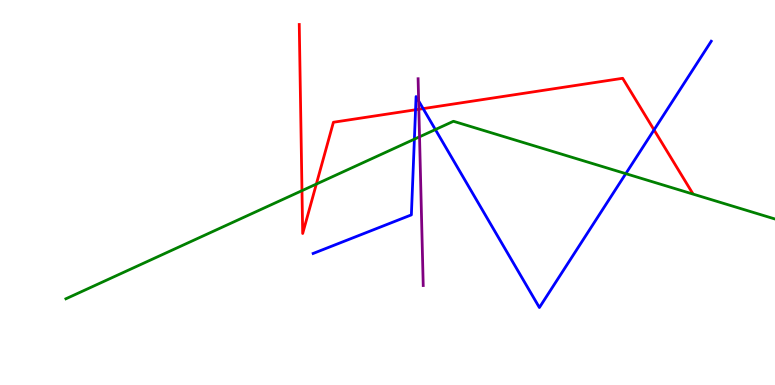[{'lines': ['blue', 'red'], 'intersections': [{'x': 5.36, 'y': 7.15}, {'x': 5.46, 'y': 7.18}, {'x': 8.44, 'y': 6.63}]}, {'lines': ['green', 'red'], 'intersections': [{'x': 3.9, 'y': 5.05}, {'x': 4.08, 'y': 5.22}]}, {'lines': ['purple', 'red'], 'intersections': [{'x': 5.4, 'y': 7.16}]}, {'lines': ['blue', 'green'], 'intersections': [{'x': 5.35, 'y': 6.39}, {'x': 5.62, 'y': 6.63}, {'x': 8.07, 'y': 5.49}]}, {'lines': ['blue', 'purple'], 'intersections': [{'x': 5.4, 'y': 7.38}]}, {'lines': ['green', 'purple'], 'intersections': [{'x': 5.41, 'y': 6.45}]}]